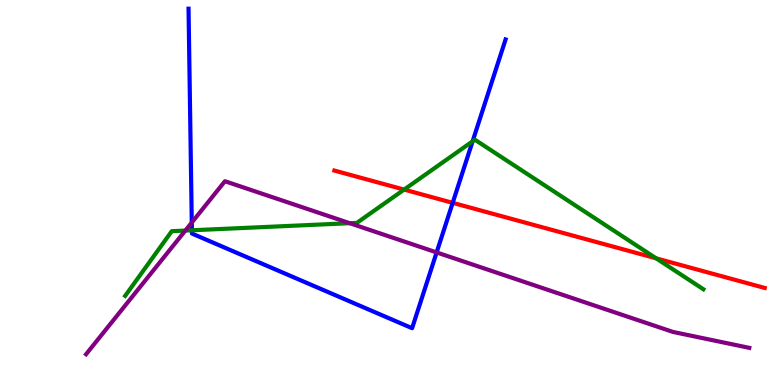[{'lines': ['blue', 'red'], 'intersections': [{'x': 5.84, 'y': 4.73}]}, {'lines': ['green', 'red'], 'intersections': [{'x': 5.21, 'y': 5.08}, {'x': 8.47, 'y': 3.29}]}, {'lines': ['purple', 'red'], 'intersections': []}, {'lines': ['blue', 'green'], 'intersections': [{'x': 2.48, 'y': 4.02}, {'x': 6.1, 'y': 6.33}]}, {'lines': ['blue', 'purple'], 'intersections': [{'x': 2.47, 'y': 4.22}, {'x': 5.63, 'y': 3.44}]}, {'lines': ['green', 'purple'], 'intersections': [{'x': 2.39, 'y': 4.01}, {'x': 4.51, 'y': 4.2}]}]